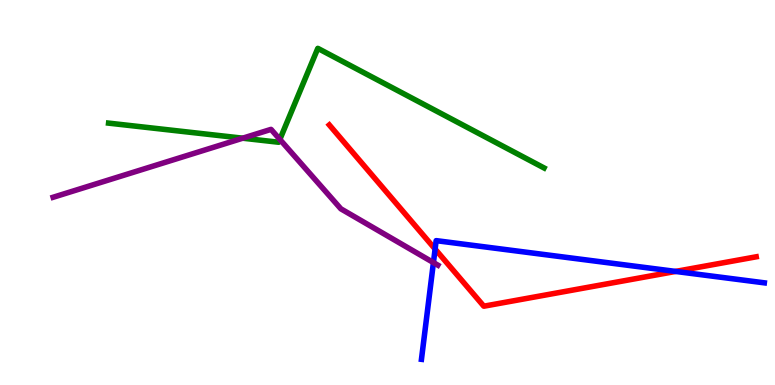[{'lines': ['blue', 'red'], 'intersections': [{'x': 5.61, 'y': 3.53}, {'x': 8.72, 'y': 2.95}]}, {'lines': ['green', 'red'], 'intersections': []}, {'lines': ['purple', 'red'], 'intersections': []}, {'lines': ['blue', 'green'], 'intersections': []}, {'lines': ['blue', 'purple'], 'intersections': [{'x': 5.59, 'y': 3.18}]}, {'lines': ['green', 'purple'], 'intersections': [{'x': 3.13, 'y': 6.41}, {'x': 3.61, 'y': 6.38}]}]